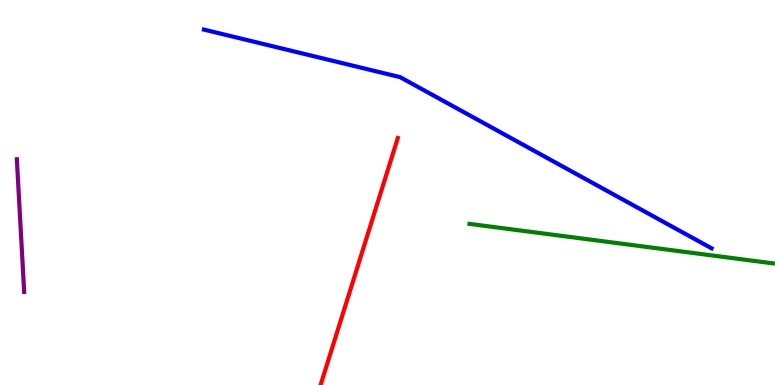[{'lines': ['blue', 'red'], 'intersections': []}, {'lines': ['green', 'red'], 'intersections': []}, {'lines': ['purple', 'red'], 'intersections': []}, {'lines': ['blue', 'green'], 'intersections': []}, {'lines': ['blue', 'purple'], 'intersections': []}, {'lines': ['green', 'purple'], 'intersections': []}]